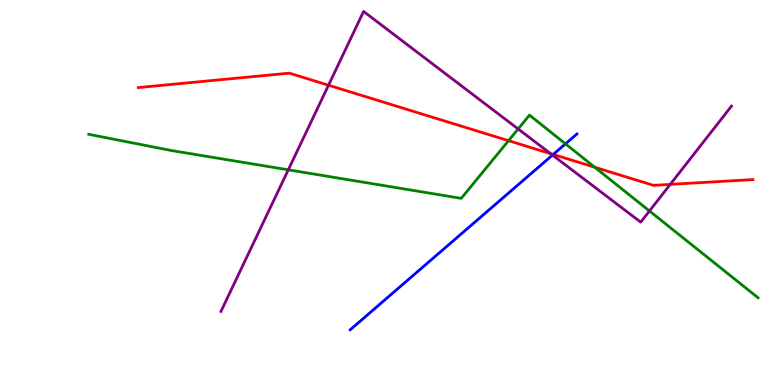[{'lines': ['blue', 'red'], 'intersections': [{'x': 7.14, 'y': 5.99}]}, {'lines': ['green', 'red'], 'intersections': [{'x': 6.56, 'y': 6.35}, {'x': 7.67, 'y': 5.66}]}, {'lines': ['purple', 'red'], 'intersections': [{'x': 4.24, 'y': 7.79}, {'x': 7.1, 'y': 6.01}, {'x': 8.65, 'y': 5.21}]}, {'lines': ['blue', 'green'], 'intersections': [{'x': 7.3, 'y': 6.26}]}, {'lines': ['blue', 'purple'], 'intersections': [{'x': 7.13, 'y': 5.97}]}, {'lines': ['green', 'purple'], 'intersections': [{'x': 3.72, 'y': 5.59}, {'x': 6.69, 'y': 6.65}, {'x': 8.38, 'y': 4.52}]}]